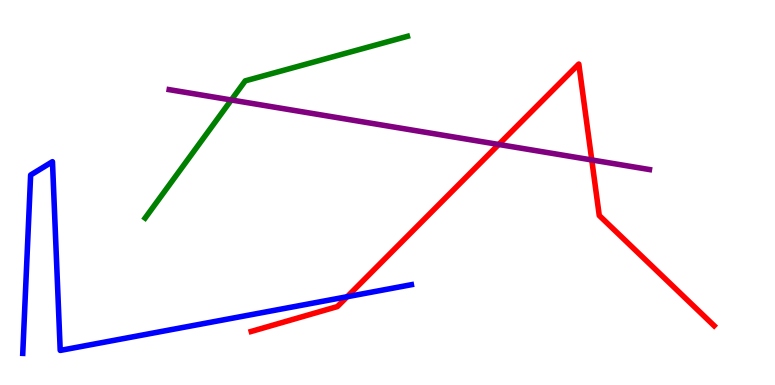[{'lines': ['blue', 'red'], 'intersections': [{'x': 4.48, 'y': 2.29}]}, {'lines': ['green', 'red'], 'intersections': []}, {'lines': ['purple', 'red'], 'intersections': [{'x': 6.44, 'y': 6.25}, {'x': 7.64, 'y': 5.85}]}, {'lines': ['blue', 'green'], 'intersections': []}, {'lines': ['blue', 'purple'], 'intersections': []}, {'lines': ['green', 'purple'], 'intersections': [{'x': 2.98, 'y': 7.4}]}]